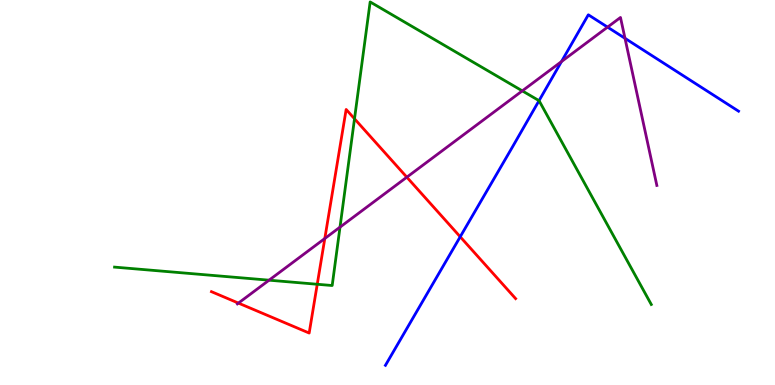[{'lines': ['blue', 'red'], 'intersections': [{'x': 5.94, 'y': 3.85}]}, {'lines': ['green', 'red'], 'intersections': [{'x': 4.09, 'y': 2.62}, {'x': 4.57, 'y': 6.91}]}, {'lines': ['purple', 'red'], 'intersections': [{'x': 3.08, 'y': 2.13}, {'x': 4.19, 'y': 3.81}, {'x': 5.25, 'y': 5.4}]}, {'lines': ['blue', 'green'], 'intersections': [{'x': 6.96, 'y': 7.39}]}, {'lines': ['blue', 'purple'], 'intersections': [{'x': 7.24, 'y': 8.4}, {'x': 7.84, 'y': 9.3}, {'x': 8.06, 'y': 9.0}]}, {'lines': ['green', 'purple'], 'intersections': [{'x': 3.47, 'y': 2.72}, {'x': 4.39, 'y': 4.1}, {'x': 6.74, 'y': 7.64}]}]